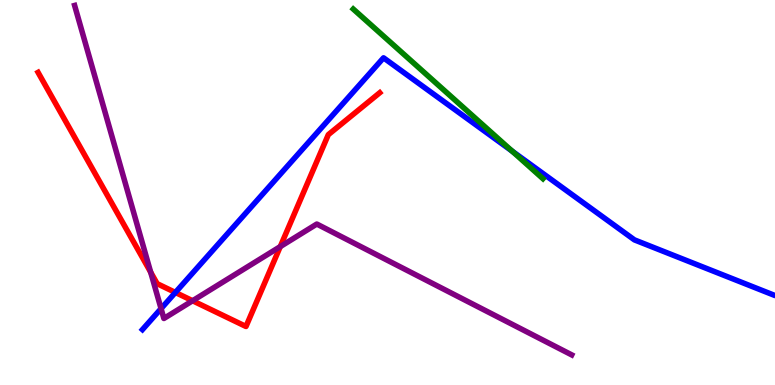[{'lines': ['blue', 'red'], 'intersections': [{'x': 2.26, 'y': 2.4}]}, {'lines': ['green', 'red'], 'intersections': []}, {'lines': ['purple', 'red'], 'intersections': [{'x': 1.94, 'y': 2.93}, {'x': 2.49, 'y': 2.19}, {'x': 3.62, 'y': 3.59}]}, {'lines': ['blue', 'green'], 'intersections': [{'x': 6.61, 'y': 6.07}]}, {'lines': ['blue', 'purple'], 'intersections': [{'x': 2.08, 'y': 1.98}]}, {'lines': ['green', 'purple'], 'intersections': []}]